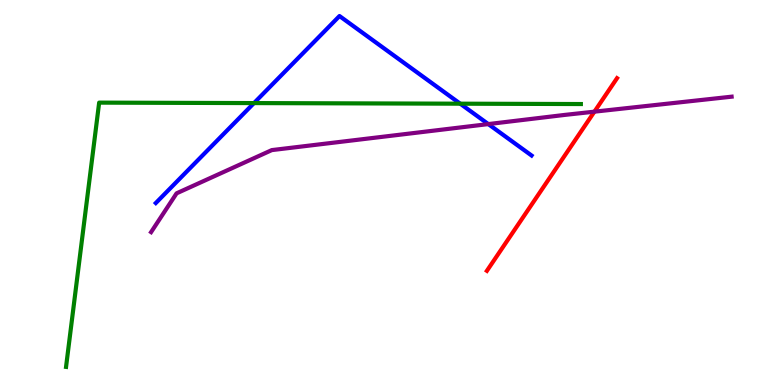[{'lines': ['blue', 'red'], 'intersections': []}, {'lines': ['green', 'red'], 'intersections': []}, {'lines': ['purple', 'red'], 'intersections': [{'x': 7.67, 'y': 7.1}]}, {'lines': ['blue', 'green'], 'intersections': [{'x': 3.28, 'y': 7.32}, {'x': 5.94, 'y': 7.31}]}, {'lines': ['blue', 'purple'], 'intersections': [{'x': 6.3, 'y': 6.78}]}, {'lines': ['green', 'purple'], 'intersections': []}]